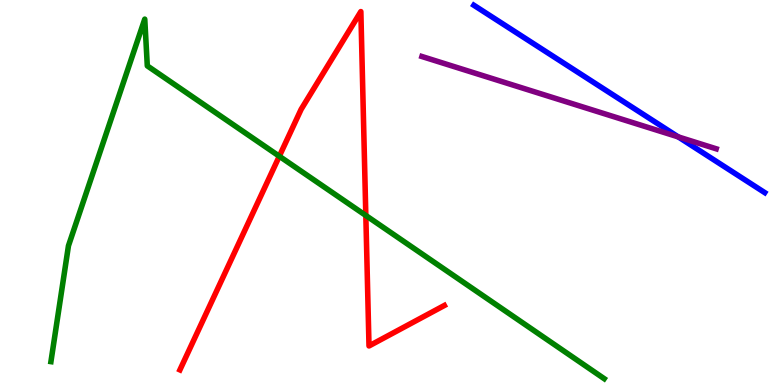[{'lines': ['blue', 'red'], 'intersections': []}, {'lines': ['green', 'red'], 'intersections': [{'x': 3.6, 'y': 5.94}, {'x': 4.72, 'y': 4.4}]}, {'lines': ['purple', 'red'], 'intersections': []}, {'lines': ['blue', 'green'], 'intersections': []}, {'lines': ['blue', 'purple'], 'intersections': [{'x': 8.75, 'y': 6.44}]}, {'lines': ['green', 'purple'], 'intersections': []}]